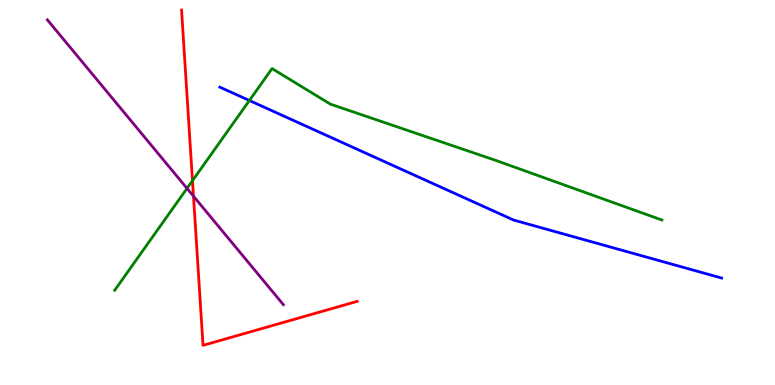[{'lines': ['blue', 'red'], 'intersections': []}, {'lines': ['green', 'red'], 'intersections': [{'x': 2.48, 'y': 5.31}]}, {'lines': ['purple', 'red'], 'intersections': [{'x': 2.5, 'y': 4.9}]}, {'lines': ['blue', 'green'], 'intersections': [{'x': 3.22, 'y': 7.39}]}, {'lines': ['blue', 'purple'], 'intersections': []}, {'lines': ['green', 'purple'], 'intersections': [{'x': 2.41, 'y': 5.11}]}]